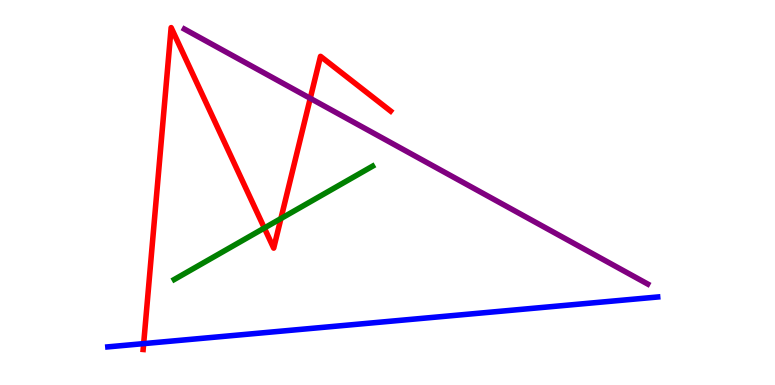[{'lines': ['blue', 'red'], 'intersections': [{'x': 1.85, 'y': 1.07}]}, {'lines': ['green', 'red'], 'intersections': [{'x': 3.41, 'y': 4.08}, {'x': 3.62, 'y': 4.32}]}, {'lines': ['purple', 'red'], 'intersections': [{'x': 4.0, 'y': 7.45}]}, {'lines': ['blue', 'green'], 'intersections': []}, {'lines': ['blue', 'purple'], 'intersections': []}, {'lines': ['green', 'purple'], 'intersections': []}]